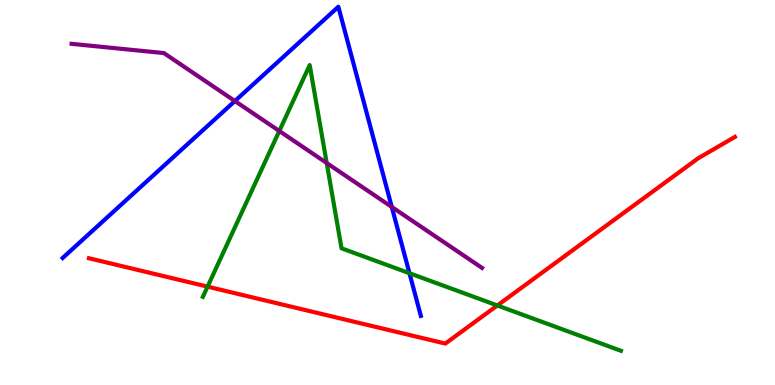[{'lines': ['blue', 'red'], 'intersections': []}, {'lines': ['green', 'red'], 'intersections': [{'x': 2.68, 'y': 2.55}, {'x': 6.42, 'y': 2.07}]}, {'lines': ['purple', 'red'], 'intersections': []}, {'lines': ['blue', 'green'], 'intersections': [{'x': 5.28, 'y': 2.9}]}, {'lines': ['blue', 'purple'], 'intersections': [{'x': 3.03, 'y': 7.38}, {'x': 5.06, 'y': 4.62}]}, {'lines': ['green', 'purple'], 'intersections': [{'x': 3.6, 'y': 6.6}, {'x': 4.22, 'y': 5.77}]}]